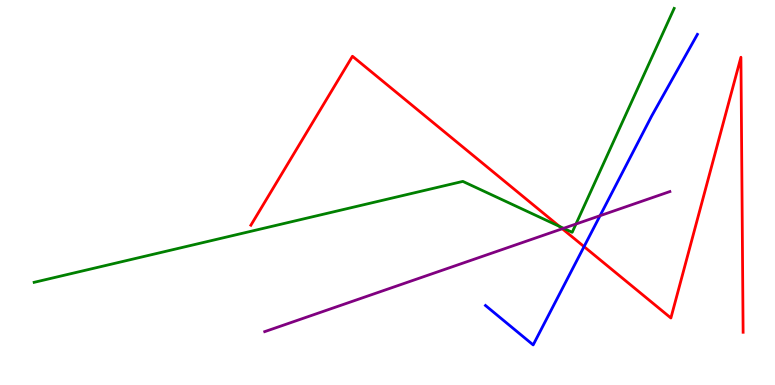[{'lines': ['blue', 'red'], 'intersections': [{'x': 7.54, 'y': 3.59}]}, {'lines': ['green', 'red'], 'intersections': [{'x': 7.22, 'y': 4.12}]}, {'lines': ['purple', 'red'], 'intersections': [{'x': 7.26, 'y': 4.06}]}, {'lines': ['blue', 'green'], 'intersections': []}, {'lines': ['blue', 'purple'], 'intersections': [{'x': 7.74, 'y': 4.4}]}, {'lines': ['green', 'purple'], 'intersections': [{'x': 7.27, 'y': 4.07}, {'x': 7.43, 'y': 4.18}]}]